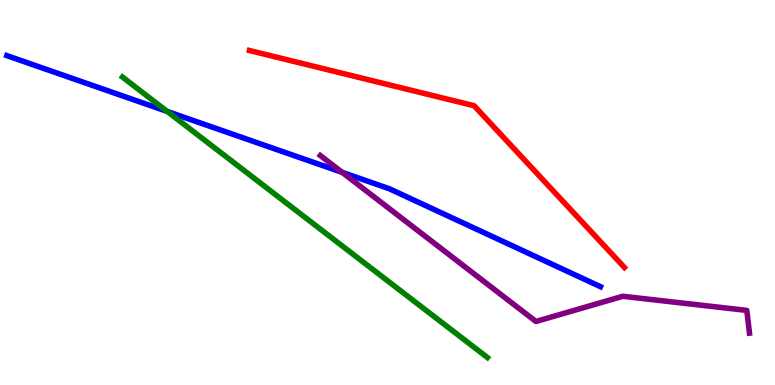[{'lines': ['blue', 'red'], 'intersections': []}, {'lines': ['green', 'red'], 'intersections': []}, {'lines': ['purple', 'red'], 'intersections': []}, {'lines': ['blue', 'green'], 'intersections': [{'x': 2.16, 'y': 7.11}]}, {'lines': ['blue', 'purple'], 'intersections': [{'x': 4.41, 'y': 5.52}]}, {'lines': ['green', 'purple'], 'intersections': []}]